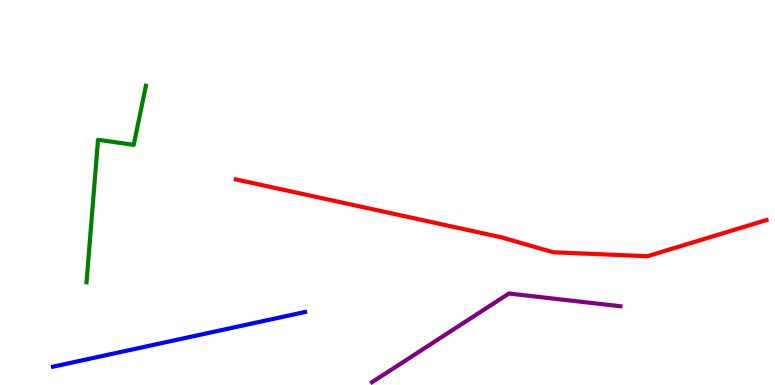[{'lines': ['blue', 'red'], 'intersections': []}, {'lines': ['green', 'red'], 'intersections': []}, {'lines': ['purple', 'red'], 'intersections': []}, {'lines': ['blue', 'green'], 'intersections': []}, {'lines': ['blue', 'purple'], 'intersections': []}, {'lines': ['green', 'purple'], 'intersections': []}]